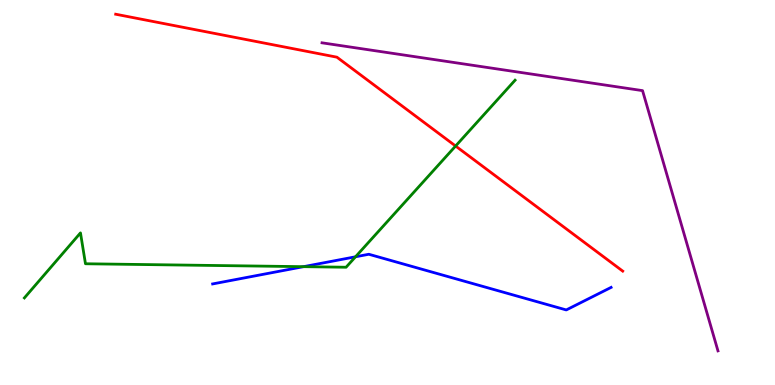[{'lines': ['blue', 'red'], 'intersections': []}, {'lines': ['green', 'red'], 'intersections': [{'x': 5.88, 'y': 6.21}]}, {'lines': ['purple', 'red'], 'intersections': []}, {'lines': ['blue', 'green'], 'intersections': [{'x': 3.92, 'y': 3.07}, {'x': 4.59, 'y': 3.33}]}, {'lines': ['blue', 'purple'], 'intersections': []}, {'lines': ['green', 'purple'], 'intersections': []}]